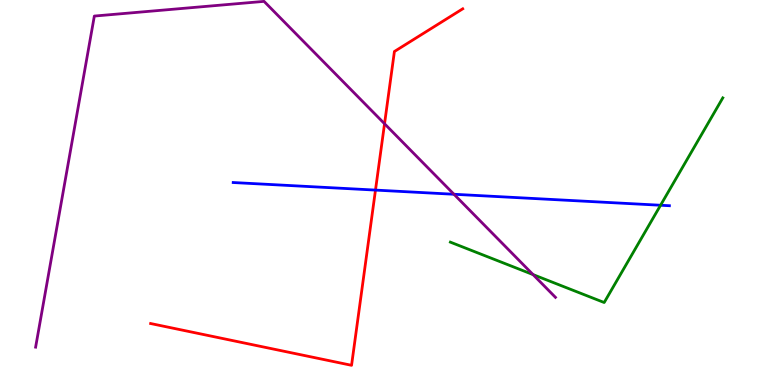[{'lines': ['blue', 'red'], 'intersections': [{'x': 4.84, 'y': 5.06}]}, {'lines': ['green', 'red'], 'intersections': []}, {'lines': ['purple', 'red'], 'intersections': [{'x': 4.96, 'y': 6.79}]}, {'lines': ['blue', 'green'], 'intersections': [{'x': 8.52, 'y': 4.67}]}, {'lines': ['blue', 'purple'], 'intersections': [{'x': 5.86, 'y': 4.95}]}, {'lines': ['green', 'purple'], 'intersections': [{'x': 6.88, 'y': 2.87}]}]